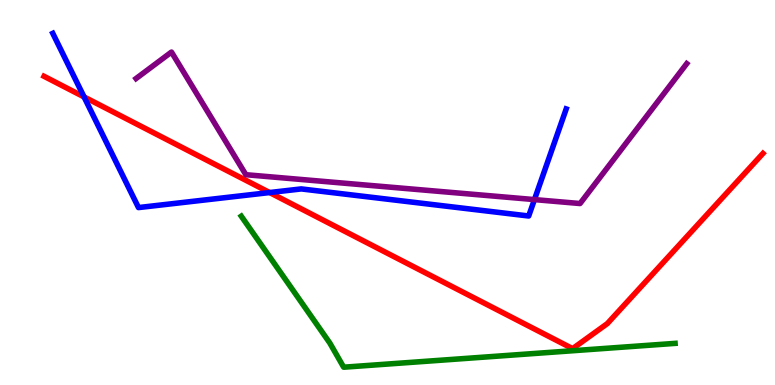[{'lines': ['blue', 'red'], 'intersections': [{'x': 1.08, 'y': 7.48}, {'x': 3.48, 'y': 5.0}]}, {'lines': ['green', 'red'], 'intersections': []}, {'lines': ['purple', 'red'], 'intersections': []}, {'lines': ['blue', 'green'], 'intersections': []}, {'lines': ['blue', 'purple'], 'intersections': [{'x': 6.9, 'y': 4.82}]}, {'lines': ['green', 'purple'], 'intersections': []}]